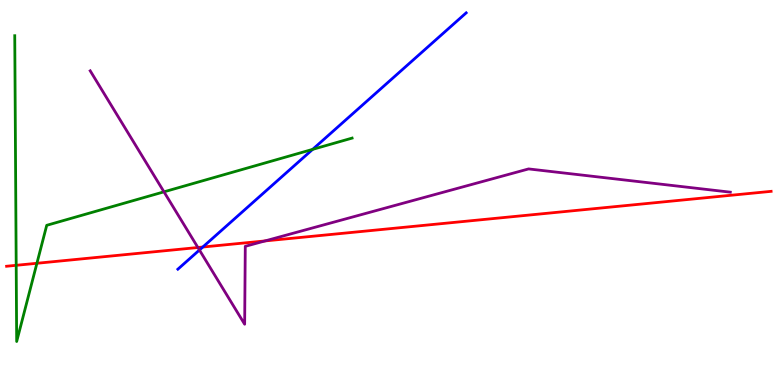[{'lines': ['blue', 'red'], 'intersections': [{'x': 2.62, 'y': 3.58}]}, {'lines': ['green', 'red'], 'intersections': [{'x': 0.209, 'y': 3.11}, {'x': 0.476, 'y': 3.16}]}, {'lines': ['purple', 'red'], 'intersections': [{'x': 2.55, 'y': 3.57}, {'x': 3.42, 'y': 3.74}]}, {'lines': ['blue', 'green'], 'intersections': [{'x': 4.03, 'y': 6.12}]}, {'lines': ['blue', 'purple'], 'intersections': [{'x': 2.57, 'y': 3.51}]}, {'lines': ['green', 'purple'], 'intersections': [{'x': 2.12, 'y': 5.02}]}]